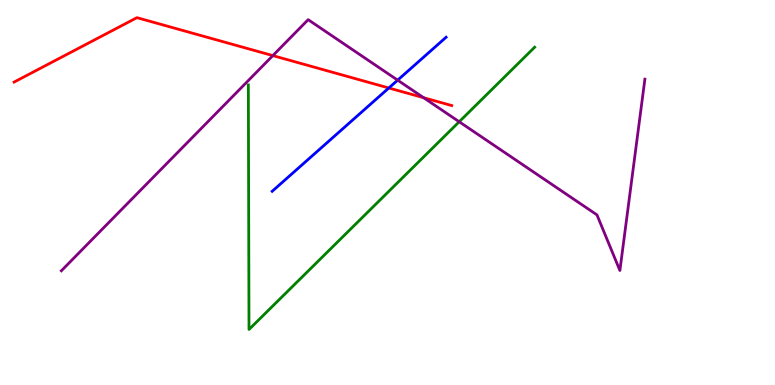[{'lines': ['blue', 'red'], 'intersections': [{'x': 5.02, 'y': 7.71}]}, {'lines': ['green', 'red'], 'intersections': []}, {'lines': ['purple', 'red'], 'intersections': [{'x': 3.52, 'y': 8.56}, {'x': 5.47, 'y': 7.46}]}, {'lines': ['blue', 'green'], 'intersections': []}, {'lines': ['blue', 'purple'], 'intersections': [{'x': 5.13, 'y': 7.92}]}, {'lines': ['green', 'purple'], 'intersections': [{'x': 5.93, 'y': 6.84}]}]